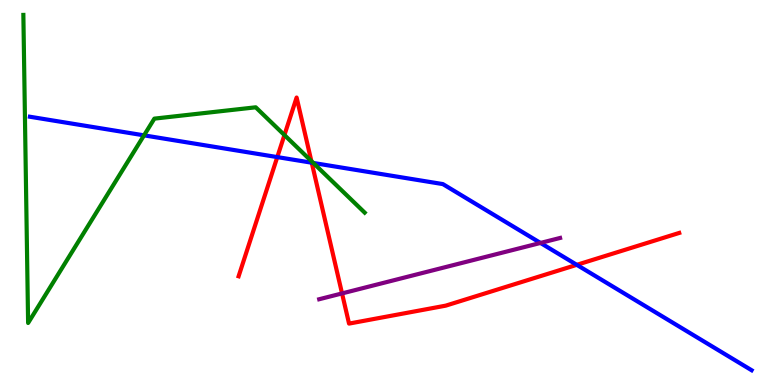[{'lines': ['blue', 'red'], 'intersections': [{'x': 3.58, 'y': 5.92}, {'x': 4.02, 'y': 5.77}, {'x': 7.44, 'y': 3.12}]}, {'lines': ['green', 'red'], 'intersections': [{'x': 3.67, 'y': 6.49}, {'x': 4.02, 'y': 5.82}]}, {'lines': ['purple', 'red'], 'intersections': [{'x': 4.41, 'y': 2.38}]}, {'lines': ['blue', 'green'], 'intersections': [{'x': 1.86, 'y': 6.48}, {'x': 4.04, 'y': 5.77}]}, {'lines': ['blue', 'purple'], 'intersections': [{'x': 6.97, 'y': 3.69}]}, {'lines': ['green', 'purple'], 'intersections': []}]